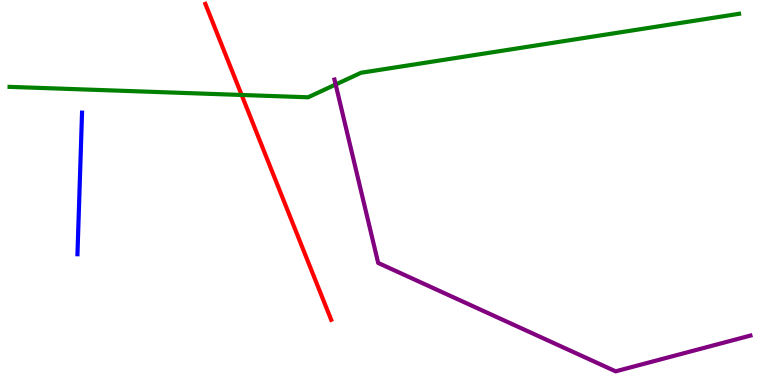[{'lines': ['blue', 'red'], 'intersections': []}, {'lines': ['green', 'red'], 'intersections': [{'x': 3.12, 'y': 7.53}]}, {'lines': ['purple', 'red'], 'intersections': []}, {'lines': ['blue', 'green'], 'intersections': []}, {'lines': ['blue', 'purple'], 'intersections': []}, {'lines': ['green', 'purple'], 'intersections': [{'x': 4.33, 'y': 7.8}]}]